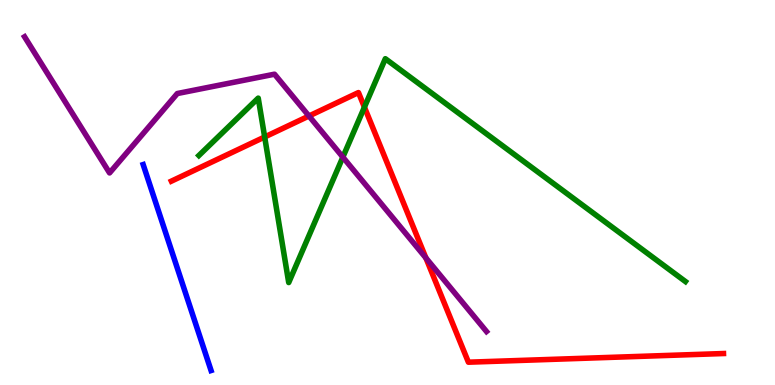[{'lines': ['blue', 'red'], 'intersections': []}, {'lines': ['green', 'red'], 'intersections': [{'x': 3.41, 'y': 6.44}, {'x': 4.7, 'y': 7.22}]}, {'lines': ['purple', 'red'], 'intersections': [{'x': 3.99, 'y': 6.99}, {'x': 5.5, 'y': 3.3}]}, {'lines': ['blue', 'green'], 'intersections': []}, {'lines': ['blue', 'purple'], 'intersections': []}, {'lines': ['green', 'purple'], 'intersections': [{'x': 4.42, 'y': 5.92}]}]